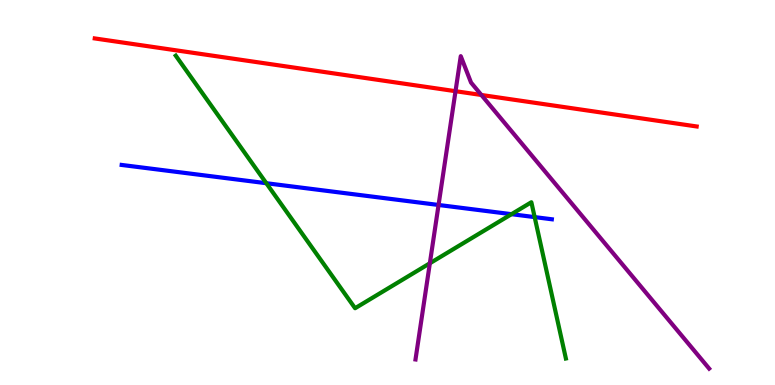[{'lines': ['blue', 'red'], 'intersections': []}, {'lines': ['green', 'red'], 'intersections': []}, {'lines': ['purple', 'red'], 'intersections': [{'x': 5.88, 'y': 7.63}, {'x': 6.21, 'y': 7.53}]}, {'lines': ['blue', 'green'], 'intersections': [{'x': 3.44, 'y': 5.24}, {'x': 6.6, 'y': 4.44}, {'x': 6.9, 'y': 4.36}]}, {'lines': ['blue', 'purple'], 'intersections': [{'x': 5.66, 'y': 4.68}]}, {'lines': ['green', 'purple'], 'intersections': [{'x': 5.55, 'y': 3.16}]}]